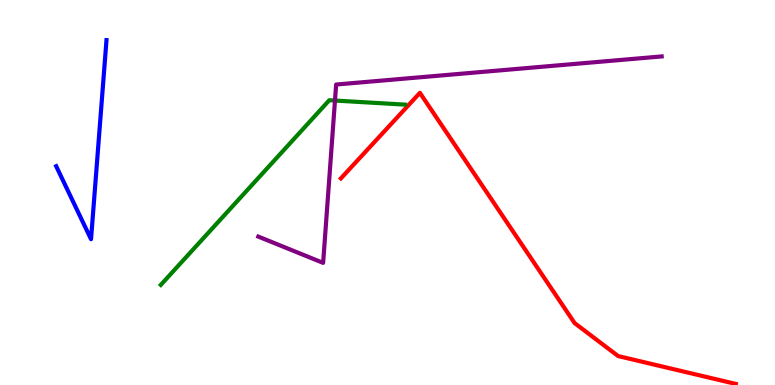[{'lines': ['blue', 'red'], 'intersections': []}, {'lines': ['green', 'red'], 'intersections': []}, {'lines': ['purple', 'red'], 'intersections': []}, {'lines': ['blue', 'green'], 'intersections': []}, {'lines': ['blue', 'purple'], 'intersections': []}, {'lines': ['green', 'purple'], 'intersections': [{'x': 4.32, 'y': 7.39}]}]